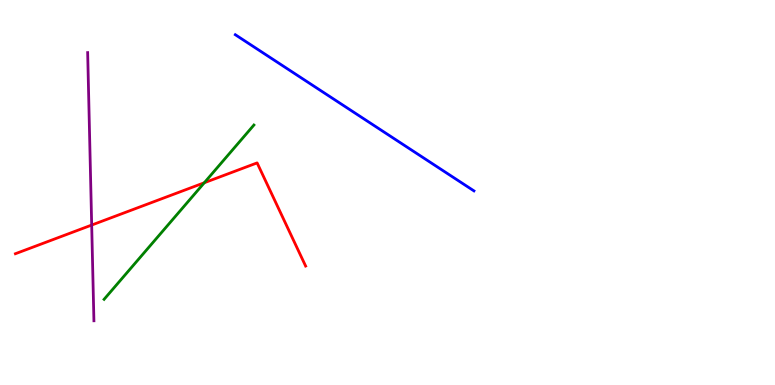[{'lines': ['blue', 'red'], 'intersections': []}, {'lines': ['green', 'red'], 'intersections': [{'x': 2.64, 'y': 5.25}]}, {'lines': ['purple', 'red'], 'intersections': [{'x': 1.18, 'y': 4.15}]}, {'lines': ['blue', 'green'], 'intersections': []}, {'lines': ['blue', 'purple'], 'intersections': []}, {'lines': ['green', 'purple'], 'intersections': []}]